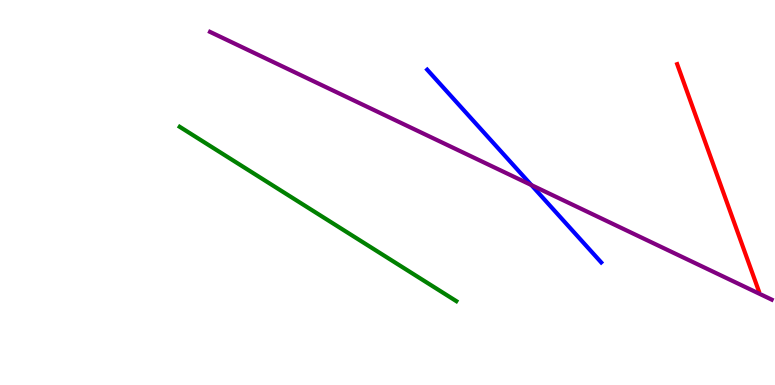[{'lines': ['blue', 'red'], 'intersections': []}, {'lines': ['green', 'red'], 'intersections': []}, {'lines': ['purple', 'red'], 'intersections': []}, {'lines': ['blue', 'green'], 'intersections': []}, {'lines': ['blue', 'purple'], 'intersections': [{'x': 6.86, 'y': 5.19}]}, {'lines': ['green', 'purple'], 'intersections': []}]